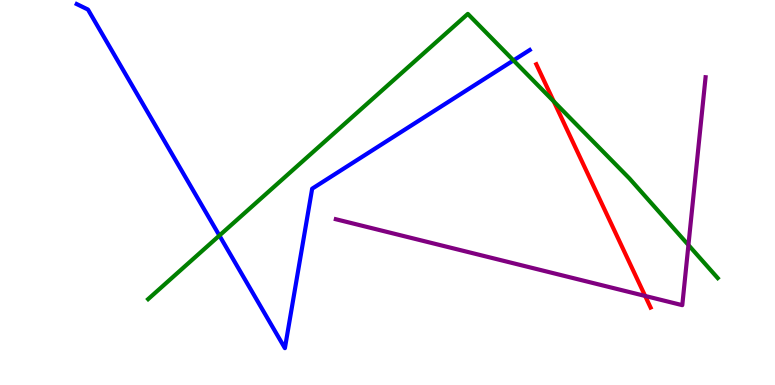[{'lines': ['blue', 'red'], 'intersections': []}, {'lines': ['green', 'red'], 'intersections': [{'x': 7.15, 'y': 7.37}]}, {'lines': ['purple', 'red'], 'intersections': [{'x': 8.32, 'y': 2.31}]}, {'lines': ['blue', 'green'], 'intersections': [{'x': 2.83, 'y': 3.88}, {'x': 6.63, 'y': 8.43}]}, {'lines': ['blue', 'purple'], 'intersections': []}, {'lines': ['green', 'purple'], 'intersections': [{'x': 8.88, 'y': 3.64}]}]